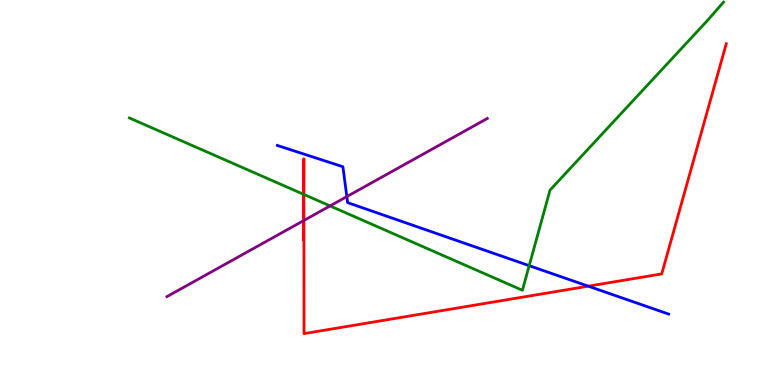[{'lines': ['blue', 'red'], 'intersections': [{'x': 7.59, 'y': 2.57}]}, {'lines': ['green', 'red'], 'intersections': [{'x': 3.92, 'y': 4.95}, {'x': 3.92, 'y': 4.95}]}, {'lines': ['purple', 'red'], 'intersections': [{'x': 3.92, 'y': 4.27}, {'x': 3.92, 'y': 4.27}]}, {'lines': ['blue', 'green'], 'intersections': [{'x': 6.83, 'y': 3.1}]}, {'lines': ['blue', 'purple'], 'intersections': [{'x': 4.48, 'y': 4.89}]}, {'lines': ['green', 'purple'], 'intersections': [{'x': 4.26, 'y': 4.65}]}]